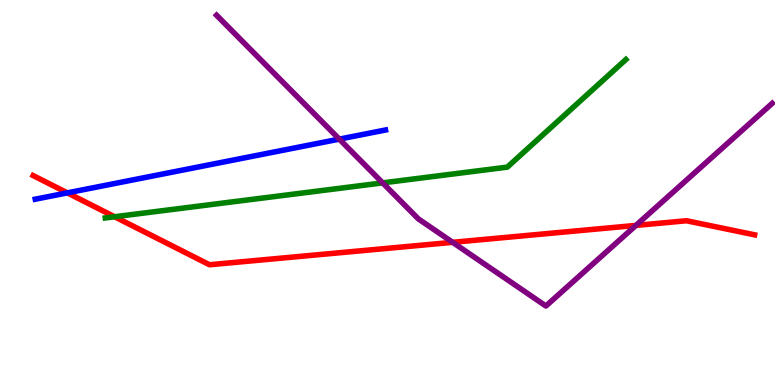[{'lines': ['blue', 'red'], 'intersections': [{'x': 0.869, 'y': 4.99}]}, {'lines': ['green', 'red'], 'intersections': [{'x': 1.48, 'y': 4.37}]}, {'lines': ['purple', 'red'], 'intersections': [{'x': 5.84, 'y': 3.71}, {'x': 8.21, 'y': 4.15}]}, {'lines': ['blue', 'green'], 'intersections': []}, {'lines': ['blue', 'purple'], 'intersections': [{'x': 4.38, 'y': 6.39}]}, {'lines': ['green', 'purple'], 'intersections': [{'x': 4.94, 'y': 5.25}]}]